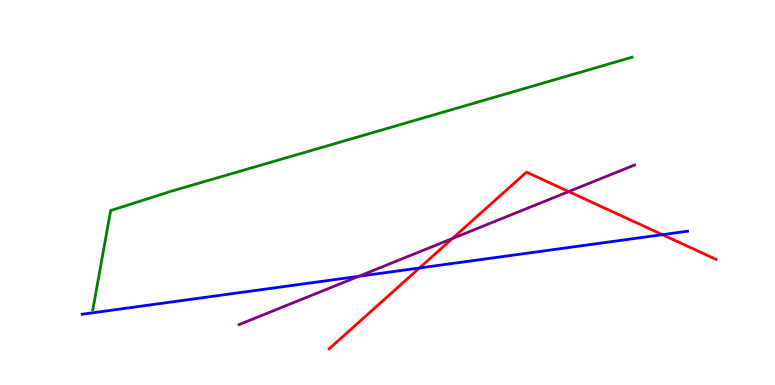[{'lines': ['blue', 'red'], 'intersections': [{'x': 5.41, 'y': 3.04}, {'x': 8.55, 'y': 3.9}]}, {'lines': ['green', 'red'], 'intersections': []}, {'lines': ['purple', 'red'], 'intersections': [{'x': 5.84, 'y': 3.8}, {'x': 7.34, 'y': 5.02}]}, {'lines': ['blue', 'green'], 'intersections': []}, {'lines': ['blue', 'purple'], 'intersections': [{'x': 4.63, 'y': 2.82}]}, {'lines': ['green', 'purple'], 'intersections': []}]